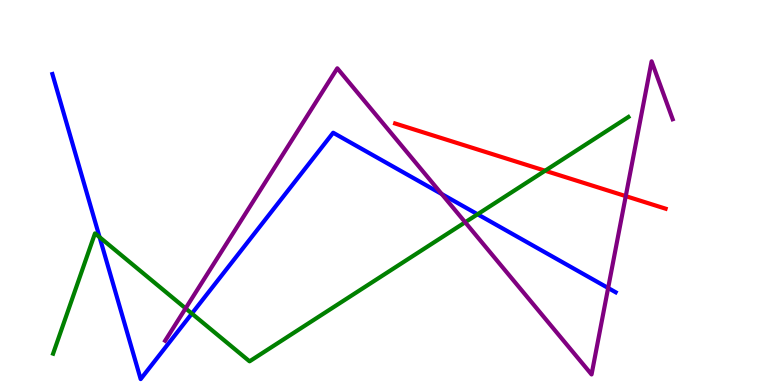[{'lines': ['blue', 'red'], 'intersections': []}, {'lines': ['green', 'red'], 'intersections': [{'x': 7.03, 'y': 5.57}]}, {'lines': ['purple', 'red'], 'intersections': [{'x': 8.07, 'y': 4.91}]}, {'lines': ['blue', 'green'], 'intersections': [{'x': 1.29, 'y': 3.84}, {'x': 2.48, 'y': 1.86}, {'x': 6.16, 'y': 4.43}]}, {'lines': ['blue', 'purple'], 'intersections': [{'x': 5.7, 'y': 4.96}, {'x': 7.85, 'y': 2.52}]}, {'lines': ['green', 'purple'], 'intersections': [{'x': 2.39, 'y': 1.99}, {'x': 6.0, 'y': 4.23}]}]